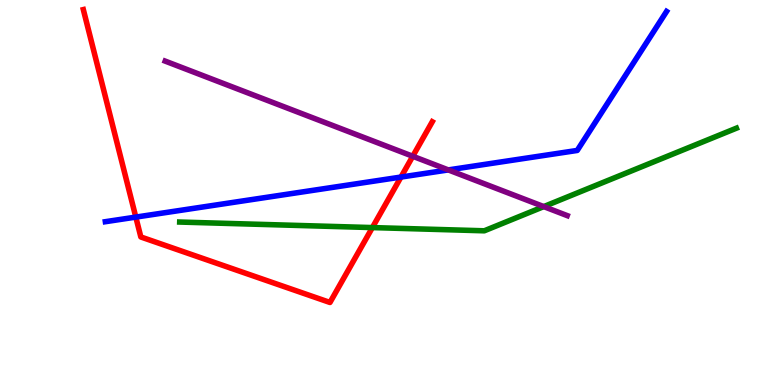[{'lines': ['blue', 'red'], 'intersections': [{'x': 1.75, 'y': 4.36}, {'x': 5.17, 'y': 5.4}]}, {'lines': ['green', 'red'], 'intersections': [{'x': 4.8, 'y': 4.09}]}, {'lines': ['purple', 'red'], 'intersections': [{'x': 5.33, 'y': 5.94}]}, {'lines': ['blue', 'green'], 'intersections': []}, {'lines': ['blue', 'purple'], 'intersections': [{'x': 5.78, 'y': 5.59}]}, {'lines': ['green', 'purple'], 'intersections': [{'x': 7.02, 'y': 4.63}]}]